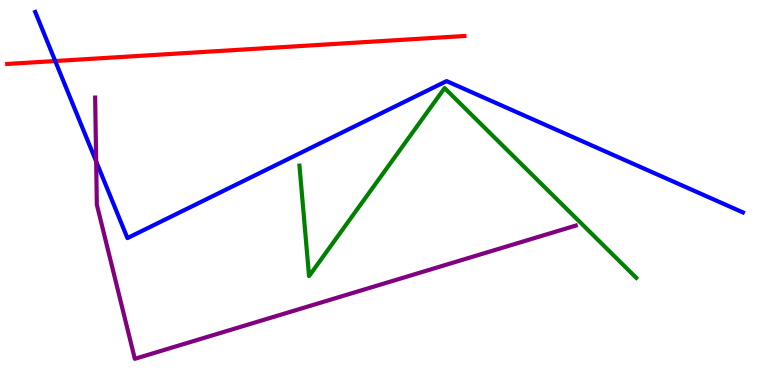[{'lines': ['blue', 'red'], 'intersections': [{'x': 0.713, 'y': 8.41}]}, {'lines': ['green', 'red'], 'intersections': []}, {'lines': ['purple', 'red'], 'intersections': []}, {'lines': ['blue', 'green'], 'intersections': []}, {'lines': ['blue', 'purple'], 'intersections': [{'x': 1.24, 'y': 5.81}]}, {'lines': ['green', 'purple'], 'intersections': []}]